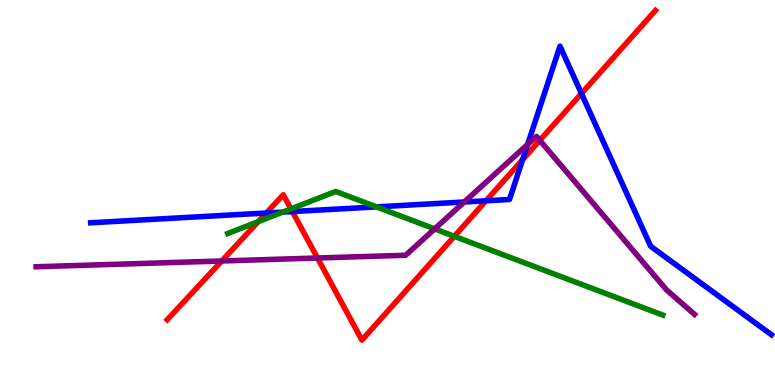[{'lines': ['blue', 'red'], 'intersections': [{'x': 3.44, 'y': 4.47}, {'x': 3.77, 'y': 4.51}, {'x': 6.27, 'y': 4.79}, {'x': 6.74, 'y': 5.85}, {'x': 7.5, 'y': 7.57}]}, {'lines': ['green', 'red'], 'intersections': [{'x': 3.33, 'y': 4.24}, {'x': 3.75, 'y': 4.57}, {'x': 5.86, 'y': 3.86}]}, {'lines': ['purple', 'red'], 'intersections': [{'x': 2.86, 'y': 3.22}, {'x': 4.1, 'y': 3.3}, {'x': 6.97, 'y': 6.36}]}, {'lines': ['blue', 'green'], 'intersections': [{'x': 3.65, 'y': 4.49}, {'x': 4.86, 'y': 4.63}]}, {'lines': ['blue', 'purple'], 'intersections': [{'x': 5.99, 'y': 4.75}, {'x': 6.81, 'y': 6.25}]}, {'lines': ['green', 'purple'], 'intersections': [{'x': 5.61, 'y': 4.06}]}]